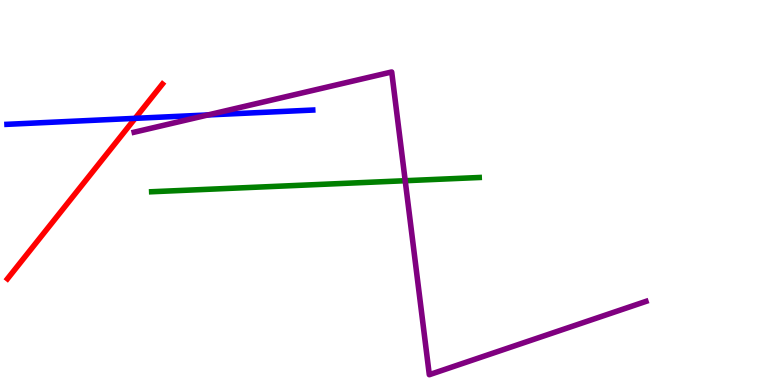[{'lines': ['blue', 'red'], 'intersections': [{'x': 1.74, 'y': 6.93}]}, {'lines': ['green', 'red'], 'intersections': []}, {'lines': ['purple', 'red'], 'intersections': []}, {'lines': ['blue', 'green'], 'intersections': []}, {'lines': ['blue', 'purple'], 'intersections': [{'x': 2.68, 'y': 7.01}]}, {'lines': ['green', 'purple'], 'intersections': [{'x': 5.23, 'y': 5.31}]}]